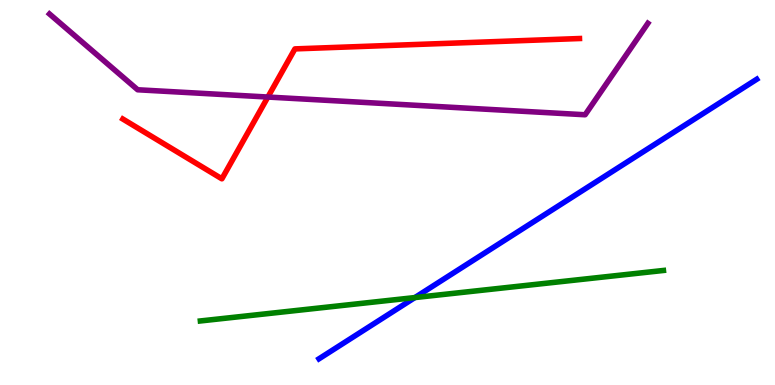[{'lines': ['blue', 'red'], 'intersections': []}, {'lines': ['green', 'red'], 'intersections': []}, {'lines': ['purple', 'red'], 'intersections': [{'x': 3.46, 'y': 7.48}]}, {'lines': ['blue', 'green'], 'intersections': [{'x': 5.35, 'y': 2.27}]}, {'lines': ['blue', 'purple'], 'intersections': []}, {'lines': ['green', 'purple'], 'intersections': []}]